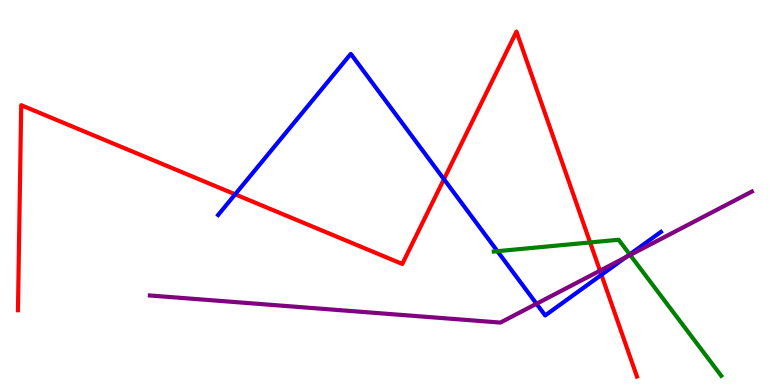[{'lines': ['blue', 'red'], 'intersections': [{'x': 3.03, 'y': 4.95}, {'x': 5.73, 'y': 5.35}, {'x': 7.76, 'y': 2.86}]}, {'lines': ['green', 'red'], 'intersections': [{'x': 7.61, 'y': 3.7}]}, {'lines': ['purple', 'red'], 'intersections': [{'x': 7.74, 'y': 2.97}]}, {'lines': ['blue', 'green'], 'intersections': [{'x': 6.42, 'y': 3.48}, {'x': 8.13, 'y': 3.39}]}, {'lines': ['blue', 'purple'], 'intersections': [{'x': 6.92, 'y': 2.11}, {'x': 8.08, 'y': 3.32}]}, {'lines': ['green', 'purple'], 'intersections': [{'x': 8.13, 'y': 3.38}]}]